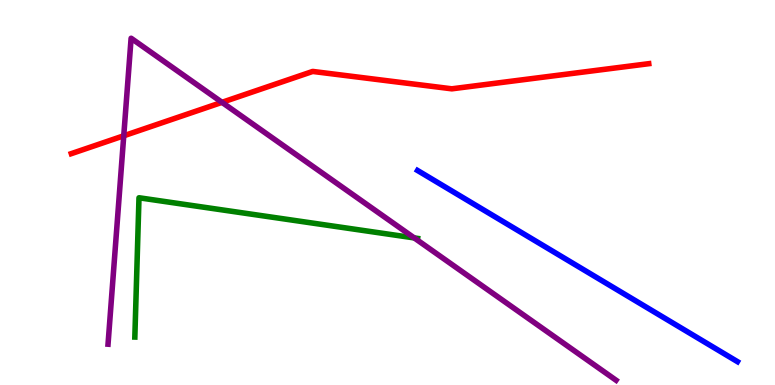[{'lines': ['blue', 'red'], 'intersections': []}, {'lines': ['green', 'red'], 'intersections': []}, {'lines': ['purple', 'red'], 'intersections': [{'x': 1.6, 'y': 6.47}, {'x': 2.86, 'y': 7.34}]}, {'lines': ['blue', 'green'], 'intersections': []}, {'lines': ['blue', 'purple'], 'intersections': []}, {'lines': ['green', 'purple'], 'intersections': [{'x': 5.35, 'y': 3.82}]}]